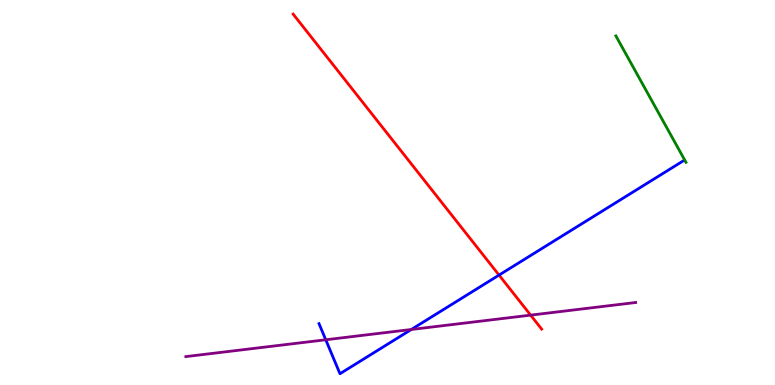[{'lines': ['blue', 'red'], 'intersections': [{'x': 6.44, 'y': 2.85}]}, {'lines': ['green', 'red'], 'intersections': []}, {'lines': ['purple', 'red'], 'intersections': [{'x': 6.85, 'y': 1.81}]}, {'lines': ['blue', 'green'], 'intersections': []}, {'lines': ['blue', 'purple'], 'intersections': [{'x': 4.2, 'y': 1.17}, {'x': 5.31, 'y': 1.44}]}, {'lines': ['green', 'purple'], 'intersections': []}]